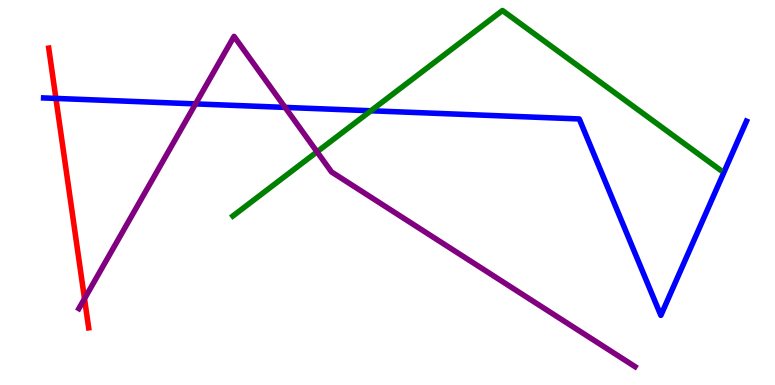[{'lines': ['blue', 'red'], 'intersections': [{'x': 0.721, 'y': 7.44}]}, {'lines': ['green', 'red'], 'intersections': []}, {'lines': ['purple', 'red'], 'intersections': [{'x': 1.09, 'y': 2.24}]}, {'lines': ['blue', 'green'], 'intersections': [{'x': 4.79, 'y': 7.12}]}, {'lines': ['blue', 'purple'], 'intersections': [{'x': 2.52, 'y': 7.3}, {'x': 3.68, 'y': 7.21}]}, {'lines': ['green', 'purple'], 'intersections': [{'x': 4.09, 'y': 6.06}]}]